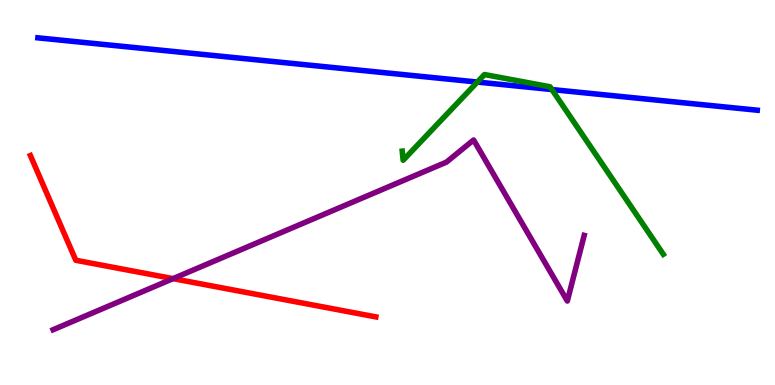[{'lines': ['blue', 'red'], 'intersections': []}, {'lines': ['green', 'red'], 'intersections': []}, {'lines': ['purple', 'red'], 'intersections': [{'x': 2.23, 'y': 2.76}]}, {'lines': ['blue', 'green'], 'intersections': [{'x': 6.16, 'y': 7.87}, {'x': 7.12, 'y': 7.67}]}, {'lines': ['blue', 'purple'], 'intersections': []}, {'lines': ['green', 'purple'], 'intersections': []}]